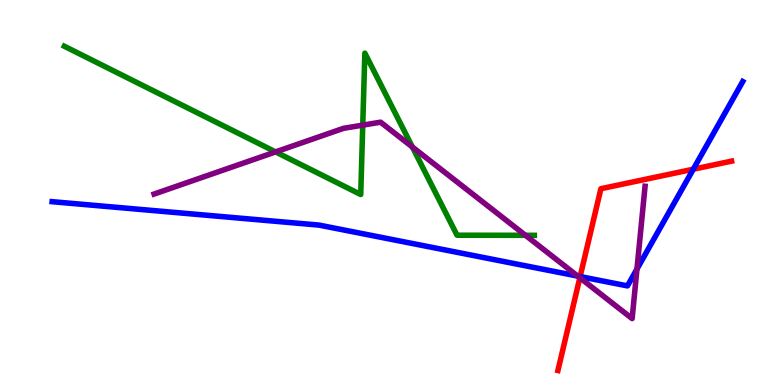[{'lines': ['blue', 'red'], 'intersections': [{'x': 7.49, 'y': 2.82}, {'x': 8.95, 'y': 5.6}]}, {'lines': ['green', 'red'], 'intersections': []}, {'lines': ['purple', 'red'], 'intersections': [{'x': 7.48, 'y': 2.79}]}, {'lines': ['blue', 'green'], 'intersections': []}, {'lines': ['blue', 'purple'], 'intersections': [{'x': 7.45, 'y': 2.83}, {'x': 8.22, 'y': 3.01}]}, {'lines': ['green', 'purple'], 'intersections': [{'x': 3.56, 'y': 6.05}, {'x': 4.68, 'y': 6.75}, {'x': 5.32, 'y': 6.18}, {'x': 6.78, 'y': 3.89}]}]